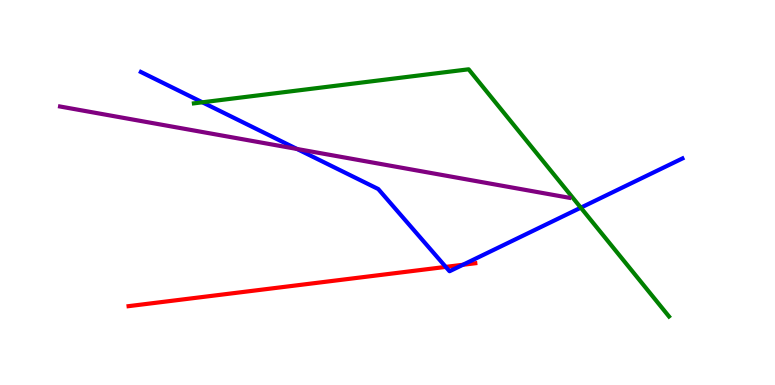[{'lines': ['blue', 'red'], 'intersections': [{'x': 5.75, 'y': 3.07}, {'x': 5.97, 'y': 3.12}]}, {'lines': ['green', 'red'], 'intersections': []}, {'lines': ['purple', 'red'], 'intersections': []}, {'lines': ['blue', 'green'], 'intersections': [{'x': 2.61, 'y': 7.34}, {'x': 7.49, 'y': 4.61}]}, {'lines': ['blue', 'purple'], 'intersections': [{'x': 3.83, 'y': 6.13}]}, {'lines': ['green', 'purple'], 'intersections': []}]